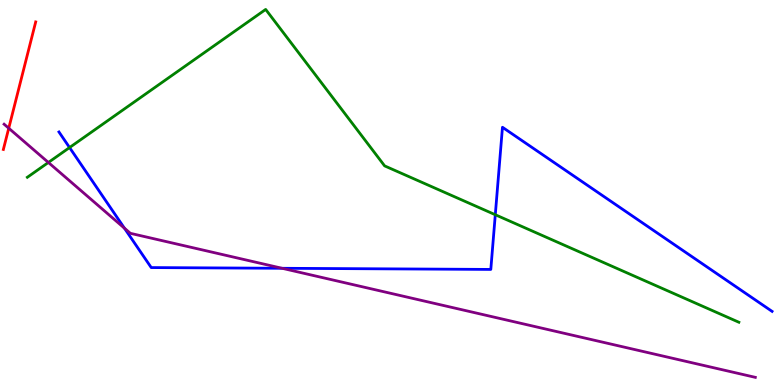[{'lines': ['blue', 'red'], 'intersections': []}, {'lines': ['green', 'red'], 'intersections': []}, {'lines': ['purple', 'red'], 'intersections': [{'x': 0.113, 'y': 6.67}]}, {'lines': ['blue', 'green'], 'intersections': [{'x': 0.898, 'y': 6.17}, {'x': 6.39, 'y': 4.42}]}, {'lines': ['blue', 'purple'], 'intersections': [{'x': 1.61, 'y': 4.07}, {'x': 3.64, 'y': 3.03}]}, {'lines': ['green', 'purple'], 'intersections': [{'x': 0.624, 'y': 5.78}]}]